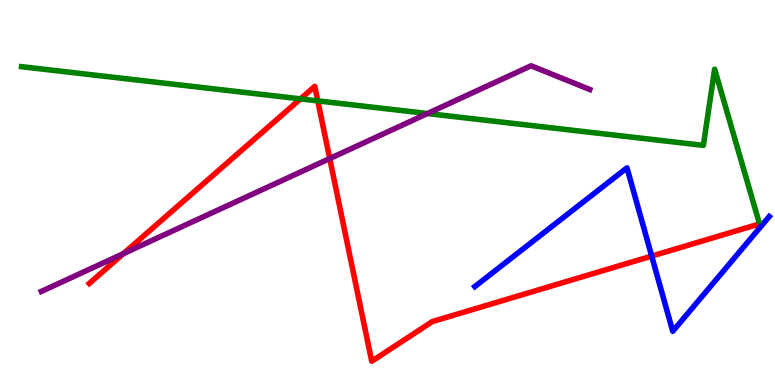[{'lines': ['blue', 'red'], 'intersections': [{'x': 8.41, 'y': 3.35}]}, {'lines': ['green', 'red'], 'intersections': [{'x': 3.88, 'y': 7.43}, {'x': 4.1, 'y': 7.38}]}, {'lines': ['purple', 'red'], 'intersections': [{'x': 1.59, 'y': 3.41}, {'x': 4.25, 'y': 5.88}]}, {'lines': ['blue', 'green'], 'intersections': []}, {'lines': ['blue', 'purple'], 'intersections': []}, {'lines': ['green', 'purple'], 'intersections': [{'x': 5.52, 'y': 7.05}]}]